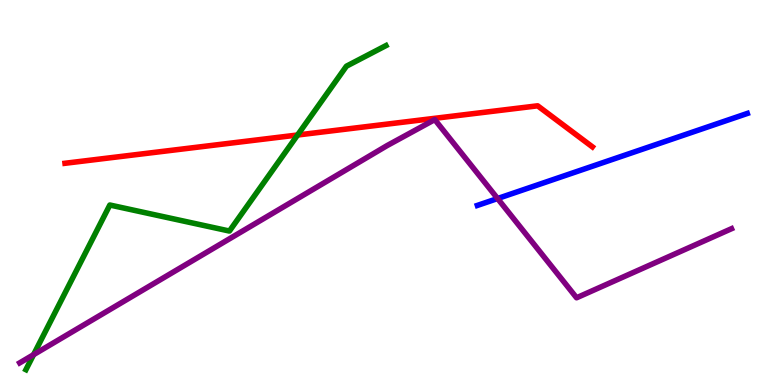[{'lines': ['blue', 'red'], 'intersections': []}, {'lines': ['green', 'red'], 'intersections': [{'x': 3.84, 'y': 6.49}]}, {'lines': ['purple', 'red'], 'intersections': []}, {'lines': ['blue', 'green'], 'intersections': []}, {'lines': ['blue', 'purple'], 'intersections': [{'x': 6.42, 'y': 4.84}]}, {'lines': ['green', 'purple'], 'intersections': [{'x': 0.433, 'y': 0.787}]}]